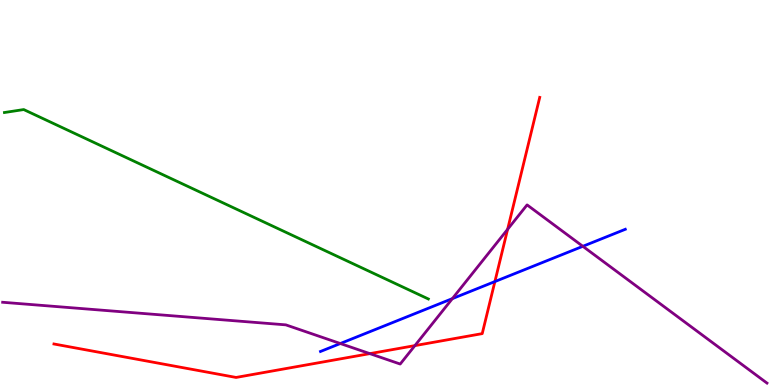[{'lines': ['blue', 'red'], 'intersections': [{'x': 6.39, 'y': 2.69}]}, {'lines': ['green', 'red'], 'intersections': []}, {'lines': ['purple', 'red'], 'intersections': [{'x': 4.77, 'y': 0.815}, {'x': 5.35, 'y': 1.02}, {'x': 6.55, 'y': 4.04}]}, {'lines': ['blue', 'green'], 'intersections': []}, {'lines': ['blue', 'purple'], 'intersections': [{'x': 4.39, 'y': 1.08}, {'x': 5.84, 'y': 2.24}, {'x': 7.52, 'y': 3.6}]}, {'lines': ['green', 'purple'], 'intersections': []}]